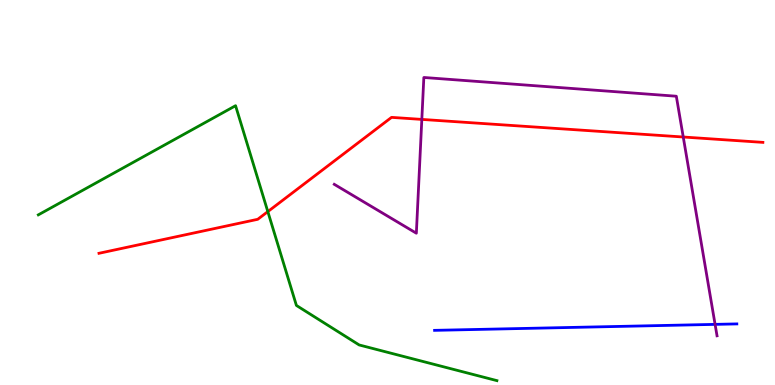[{'lines': ['blue', 'red'], 'intersections': []}, {'lines': ['green', 'red'], 'intersections': [{'x': 3.46, 'y': 4.5}]}, {'lines': ['purple', 'red'], 'intersections': [{'x': 5.44, 'y': 6.9}, {'x': 8.82, 'y': 6.44}]}, {'lines': ['blue', 'green'], 'intersections': []}, {'lines': ['blue', 'purple'], 'intersections': [{'x': 9.23, 'y': 1.57}]}, {'lines': ['green', 'purple'], 'intersections': []}]